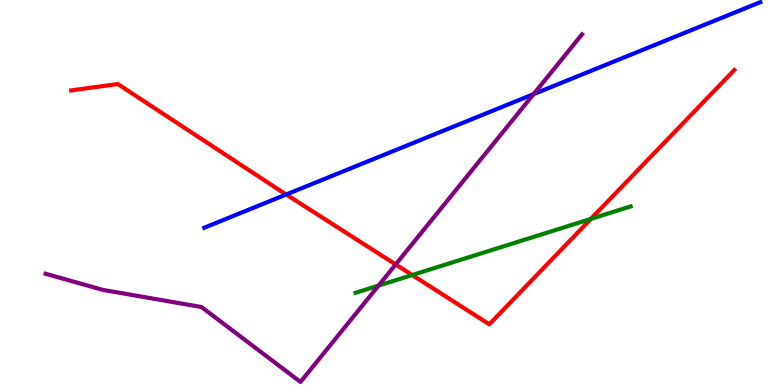[{'lines': ['blue', 'red'], 'intersections': [{'x': 3.69, 'y': 4.95}]}, {'lines': ['green', 'red'], 'intersections': [{'x': 5.32, 'y': 2.86}, {'x': 7.62, 'y': 4.31}]}, {'lines': ['purple', 'red'], 'intersections': [{'x': 5.11, 'y': 3.13}]}, {'lines': ['blue', 'green'], 'intersections': []}, {'lines': ['blue', 'purple'], 'intersections': [{'x': 6.89, 'y': 7.56}]}, {'lines': ['green', 'purple'], 'intersections': [{'x': 4.88, 'y': 2.58}]}]